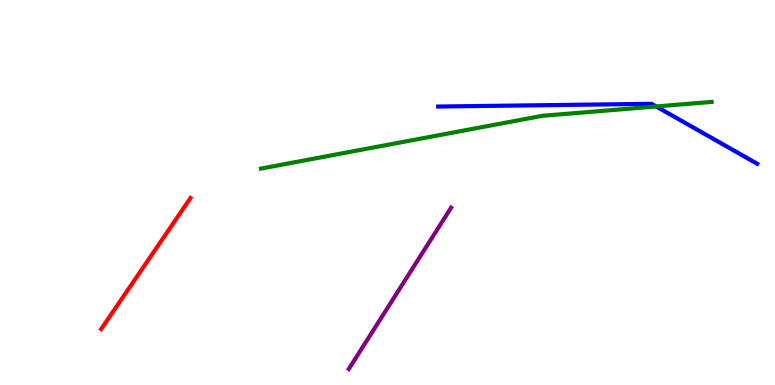[{'lines': ['blue', 'red'], 'intersections': []}, {'lines': ['green', 'red'], 'intersections': []}, {'lines': ['purple', 'red'], 'intersections': []}, {'lines': ['blue', 'green'], 'intersections': [{'x': 8.47, 'y': 7.23}]}, {'lines': ['blue', 'purple'], 'intersections': []}, {'lines': ['green', 'purple'], 'intersections': []}]